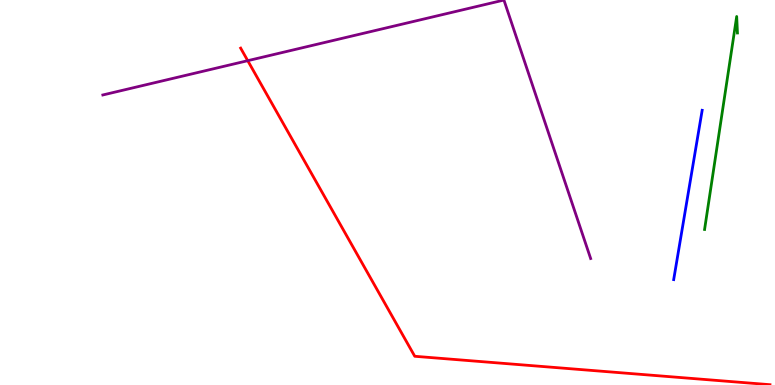[{'lines': ['blue', 'red'], 'intersections': []}, {'lines': ['green', 'red'], 'intersections': []}, {'lines': ['purple', 'red'], 'intersections': [{'x': 3.2, 'y': 8.42}]}, {'lines': ['blue', 'green'], 'intersections': []}, {'lines': ['blue', 'purple'], 'intersections': []}, {'lines': ['green', 'purple'], 'intersections': []}]